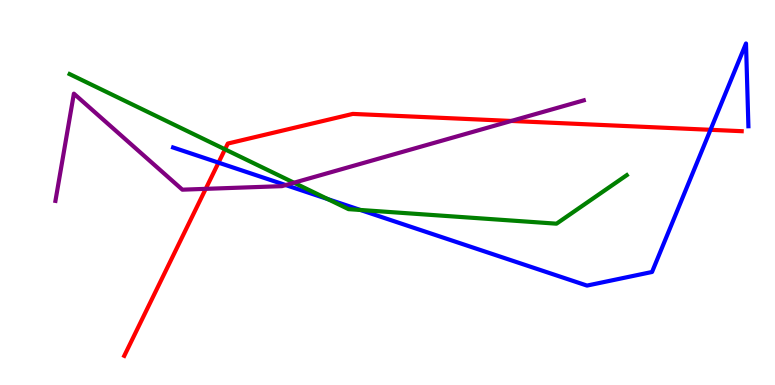[{'lines': ['blue', 'red'], 'intersections': [{'x': 2.82, 'y': 5.78}, {'x': 9.17, 'y': 6.63}]}, {'lines': ['green', 'red'], 'intersections': [{'x': 2.9, 'y': 6.12}]}, {'lines': ['purple', 'red'], 'intersections': [{'x': 2.65, 'y': 5.09}, {'x': 6.6, 'y': 6.86}]}, {'lines': ['blue', 'green'], 'intersections': [{'x': 4.23, 'y': 4.83}, {'x': 4.65, 'y': 4.55}]}, {'lines': ['blue', 'purple'], 'intersections': [{'x': 3.69, 'y': 5.19}]}, {'lines': ['green', 'purple'], 'intersections': [{'x': 3.79, 'y': 5.25}]}]